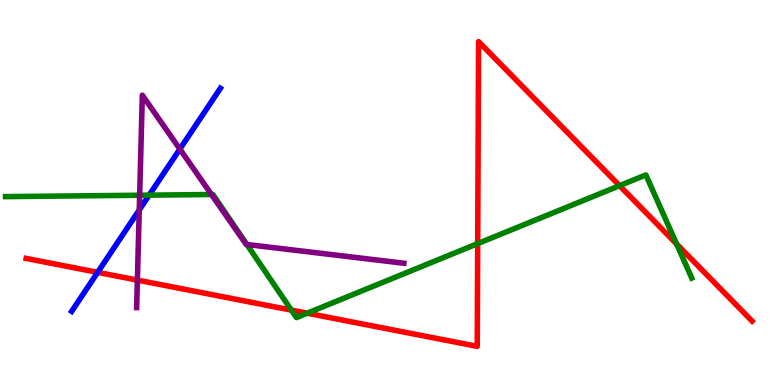[{'lines': ['blue', 'red'], 'intersections': [{'x': 1.26, 'y': 2.93}]}, {'lines': ['green', 'red'], 'intersections': [{'x': 3.76, 'y': 1.95}, {'x': 3.96, 'y': 1.86}, {'x': 6.16, 'y': 3.67}, {'x': 7.99, 'y': 5.18}, {'x': 8.73, 'y': 3.66}]}, {'lines': ['purple', 'red'], 'intersections': [{'x': 1.77, 'y': 2.72}]}, {'lines': ['blue', 'green'], 'intersections': [{'x': 1.92, 'y': 4.93}]}, {'lines': ['blue', 'purple'], 'intersections': [{'x': 1.8, 'y': 4.55}, {'x': 2.32, 'y': 6.13}]}, {'lines': ['green', 'purple'], 'intersections': [{'x': 1.8, 'y': 4.93}, {'x': 2.73, 'y': 4.95}, {'x': 3.19, 'y': 3.65}]}]